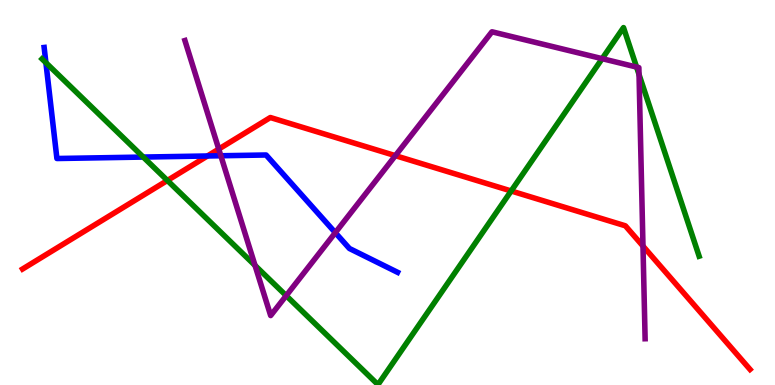[{'lines': ['blue', 'red'], 'intersections': [{'x': 2.68, 'y': 5.95}]}, {'lines': ['green', 'red'], 'intersections': [{'x': 2.16, 'y': 5.31}, {'x': 6.6, 'y': 5.04}]}, {'lines': ['purple', 'red'], 'intersections': [{'x': 2.82, 'y': 6.13}, {'x': 5.1, 'y': 5.96}, {'x': 8.3, 'y': 3.61}]}, {'lines': ['blue', 'green'], 'intersections': [{'x': 0.592, 'y': 8.37}, {'x': 1.85, 'y': 5.92}]}, {'lines': ['blue', 'purple'], 'intersections': [{'x': 2.85, 'y': 5.95}, {'x': 4.33, 'y': 3.96}]}, {'lines': ['green', 'purple'], 'intersections': [{'x': 3.29, 'y': 3.11}, {'x': 3.69, 'y': 2.32}, {'x': 7.77, 'y': 8.48}, {'x': 8.21, 'y': 8.26}, {'x': 8.25, 'y': 8.07}]}]